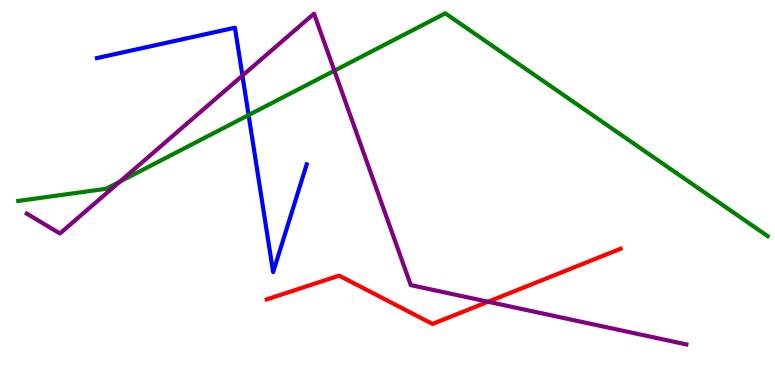[{'lines': ['blue', 'red'], 'intersections': []}, {'lines': ['green', 'red'], 'intersections': []}, {'lines': ['purple', 'red'], 'intersections': [{'x': 6.3, 'y': 2.16}]}, {'lines': ['blue', 'green'], 'intersections': [{'x': 3.21, 'y': 7.01}]}, {'lines': ['blue', 'purple'], 'intersections': [{'x': 3.13, 'y': 8.04}]}, {'lines': ['green', 'purple'], 'intersections': [{'x': 1.55, 'y': 5.28}, {'x': 4.31, 'y': 8.16}]}]